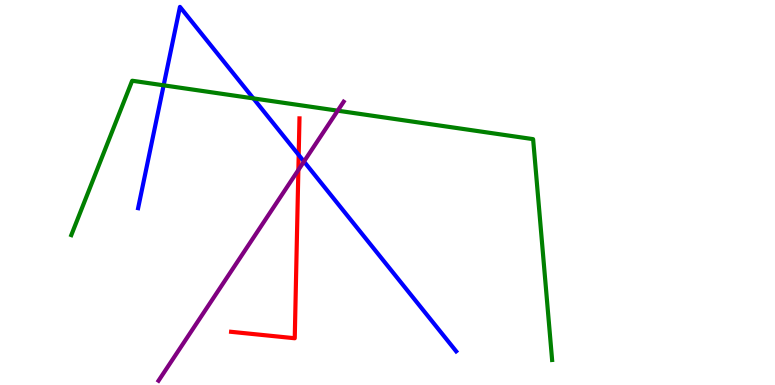[{'lines': ['blue', 'red'], 'intersections': [{'x': 3.85, 'y': 5.98}]}, {'lines': ['green', 'red'], 'intersections': []}, {'lines': ['purple', 'red'], 'intersections': [{'x': 3.85, 'y': 5.59}]}, {'lines': ['blue', 'green'], 'intersections': [{'x': 2.11, 'y': 7.78}, {'x': 3.27, 'y': 7.44}]}, {'lines': ['blue', 'purple'], 'intersections': [{'x': 3.92, 'y': 5.8}]}, {'lines': ['green', 'purple'], 'intersections': [{'x': 4.36, 'y': 7.13}]}]